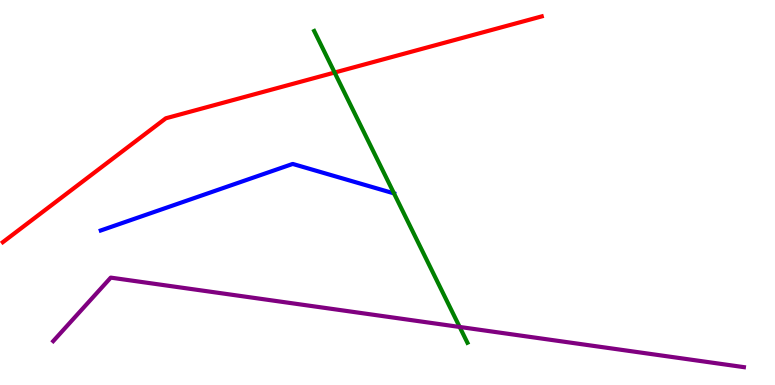[{'lines': ['blue', 'red'], 'intersections': []}, {'lines': ['green', 'red'], 'intersections': [{'x': 4.32, 'y': 8.12}]}, {'lines': ['purple', 'red'], 'intersections': []}, {'lines': ['blue', 'green'], 'intersections': [{'x': 5.08, 'y': 4.98}]}, {'lines': ['blue', 'purple'], 'intersections': []}, {'lines': ['green', 'purple'], 'intersections': [{'x': 5.93, 'y': 1.51}]}]